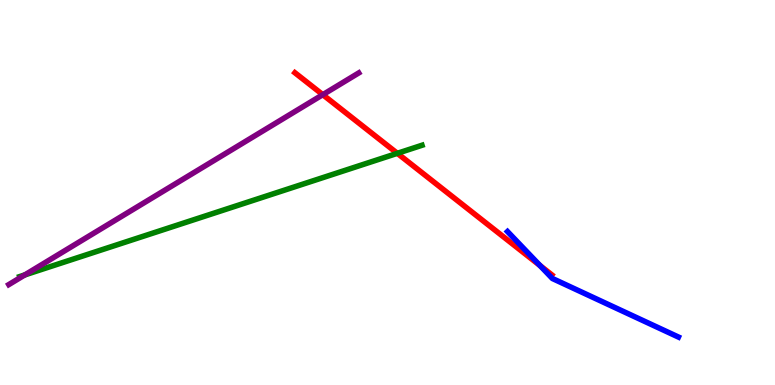[{'lines': ['blue', 'red'], 'intersections': [{'x': 6.97, 'y': 3.1}]}, {'lines': ['green', 'red'], 'intersections': [{'x': 5.13, 'y': 6.02}]}, {'lines': ['purple', 'red'], 'intersections': [{'x': 4.17, 'y': 7.54}]}, {'lines': ['blue', 'green'], 'intersections': []}, {'lines': ['blue', 'purple'], 'intersections': []}, {'lines': ['green', 'purple'], 'intersections': [{'x': 0.32, 'y': 2.86}]}]